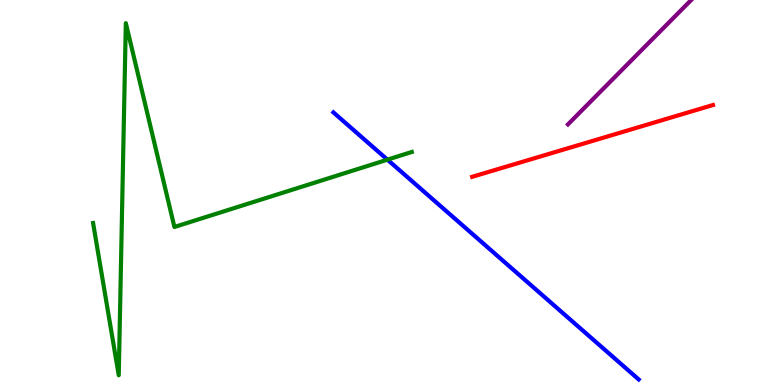[{'lines': ['blue', 'red'], 'intersections': []}, {'lines': ['green', 'red'], 'intersections': []}, {'lines': ['purple', 'red'], 'intersections': []}, {'lines': ['blue', 'green'], 'intersections': [{'x': 5.0, 'y': 5.85}]}, {'lines': ['blue', 'purple'], 'intersections': []}, {'lines': ['green', 'purple'], 'intersections': []}]